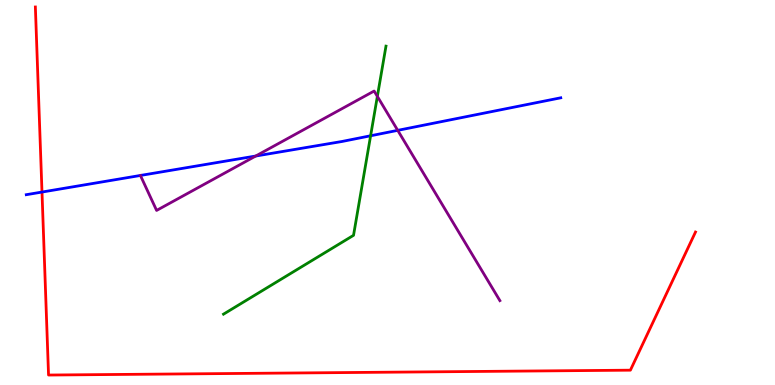[{'lines': ['blue', 'red'], 'intersections': [{'x': 0.542, 'y': 5.01}]}, {'lines': ['green', 'red'], 'intersections': []}, {'lines': ['purple', 'red'], 'intersections': []}, {'lines': ['blue', 'green'], 'intersections': [{'x': 4.78, 'y': 6.47}]}, {'lines': ['blue', 'purple'], 'intersections': [{'x': 3.3, 'y': 5.95}, {'x': 5.13, 'y': 6.61}]}, {'lines': ['green', 'purple'], 'intersections': [{'x': 4.87, 'y': 7.5}]}]